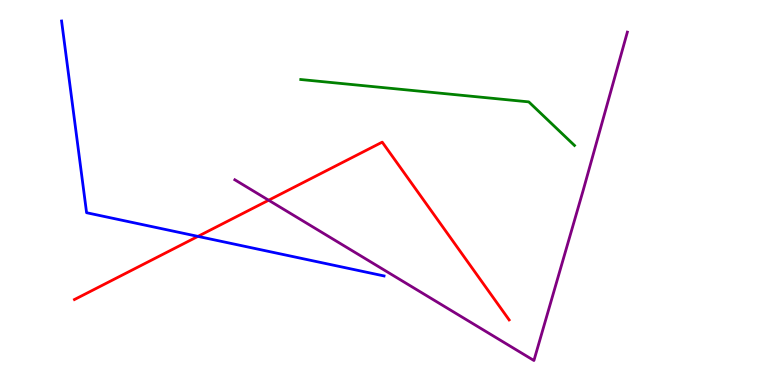[{'lines': ['blue', 'red'], 'intersections': [{'x': 2.55, 'y': 3.86}]}, {'lines': ['green', 'red'], 'intersections': []}, {'lines': ['purple', 'red'], 'intersections': [{'x': 3.47, 'y': 4.8}]}, {'lines': ['blue', 'green'], 'intersections': []}, {'lines': ['blue', 'purple'], 'intersections': []}, {'lines': ['green', 'purple'], 'intersections': []}]